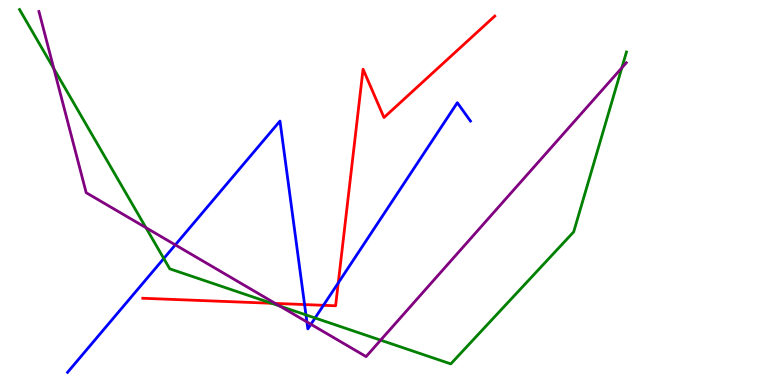[{'lines': ['blue', 'red'], 'intersections': [{'x': 3.93, 'y': 2.09}, {'x': 4.17, 'y': 2.07}, {'x': 4.36, 'y': 2.65}]}, {'lines': ['green', 'red'], 'intersections': [{'x': 3.5, 'y': 2.12}]}, {'lines': ['purple', 'red'], 'intersections': [{'x': 3.55, 'y': 2.12}]}, {'lines': ['blue', 'green'], 'intersections': [{'x': 2.11, 'y': 3.29}, {'x': 3.95, 'y': 1.82}, {'x': 4.07, 'y': 1.74}]}, {'lines': ['blue', 'purple'], 'intersections': [{'x': 2.26, 'y': 3.64}, {'x': 3.96, 'y': 1.64}, {'x': 4.01, 'y': 1.58}]}, {'lines': ['green', 'purple'], 'intersections': [{'x': 0.695, 'y': 8.21}, {'x': 1.88, 'y': 4.09}, {'x': 3.61, 'y': 2.05}, {'x': 4.91, 'y': 1.16}, {'x': 8.02, 'y': 8.24}]}]